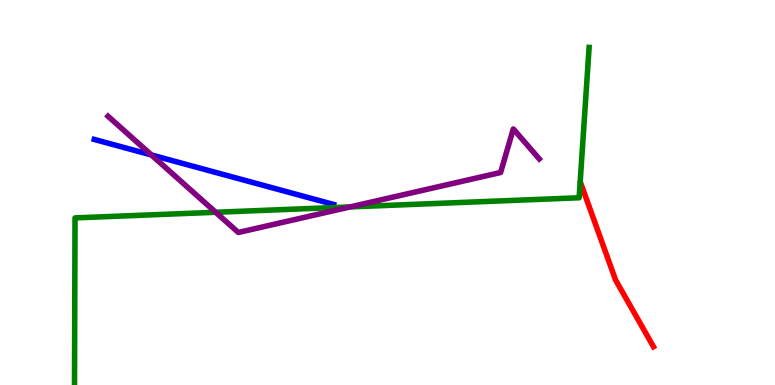[{'lines': ['blue', 'red'], 'intersections': []}, {'lines': ['green', 'red'], 'intersections': []}, {'lines': ['purple', 'red'], 'intersections': []}, {'lines': ['blue', 'green'], 'intersections': []}, {'lines': ['blue', 'purple'], 'intersections': [{'x': 1.95, 'y': 5.97}]}, {'lines': ['green', 'purple'], 'intersections': [{'x': 2.78, 'y': 4.49}, {'x': 4.52, 'y': 4.63}]}]